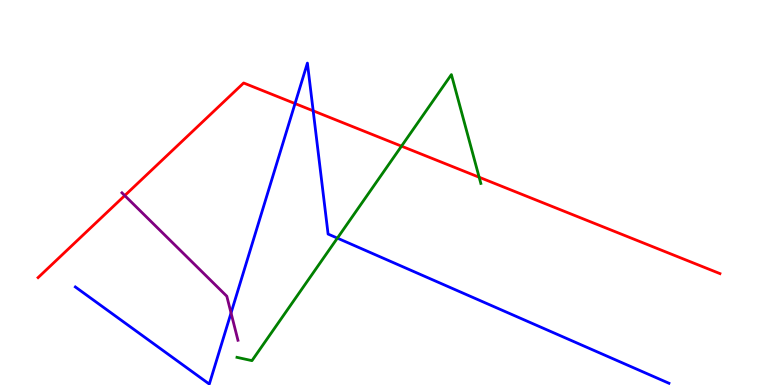[{'lines': ['blue', 'red'], 'intersections': [{'x': 3.81, 'y': 7.31}, {'x': 4.04, 'y': 7.12}]}, {'lines': ['green', 'red'], 'intersections': [{'x': 5.18, 'y': 6.2}, {'x': 6.18, 'y': 5.4}]}, {'lines': ['purple', 'red'], 'intersections': [{'x': 1.61, 'y': 4.92}]}, {'lines': ['blue', 'green'], 'intersections': [{'x': 4.35, 'y': 3.82}]}, {'lines': ['blue', 'purple'], 'intersections': [{'x': 2.98, 'y': 1.87}]}, {'lines': ['green', 'purple'], 'intersections': []}]